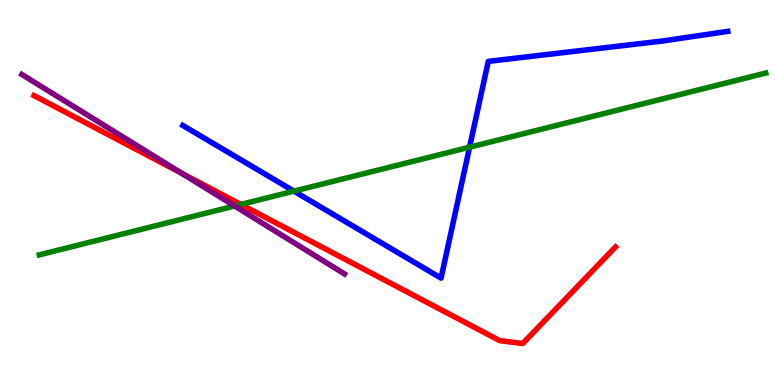[{'lines': ['blue', 'red'], 'intersections': []}, {'lines': ['green', 'red'], 'intersections': [{'x': 3.11, 'y': 4.69}]}, {'lines': ['purple', 'red'], 'intersections': [{'x': 2.35, 'y': 5.5}]}, {'lines': ['blue', 'green'], 'intersections': [{'x': 3.79, 'y': 5.04}, {'x': 6.06, 'y': 6.18}]}, {'lines': ['blue', 'purple'], 'intersections': []}, {'lines': ['green', 'purple'], 'intersections': [{'x': 3.03, 'y': 4.65}]}]